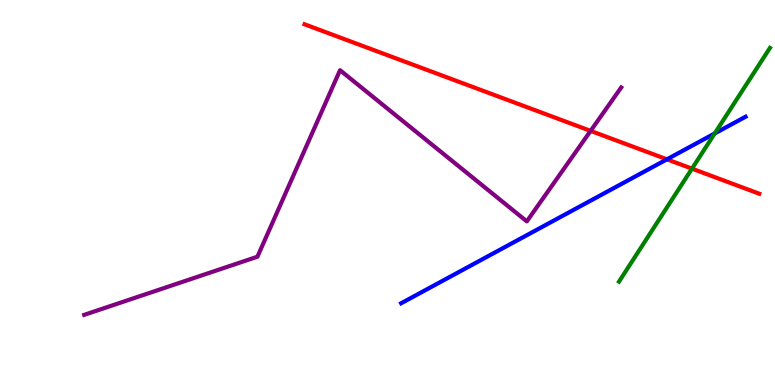[{'lines': ['blue', 'red'], 'intersections': [{'x': 8.61, 'y': 5.86}]}, {'lines': ['green', 'red'], 'intersections': [{'x': 8.93, 'y': 5.62}]}, {'lines': ['purple', 'red'], 'intersections': [{'x': 7.62, 'y': 6.6}]}, {'lines': ['blue', 'green'], 'intersections': [{'x': 9.22, 'y': 6.53}]}, {'lines': ['blue', 'purple'], 'intersections': []}, {'lines': ['green', 'purple'], 'intersections': []}]